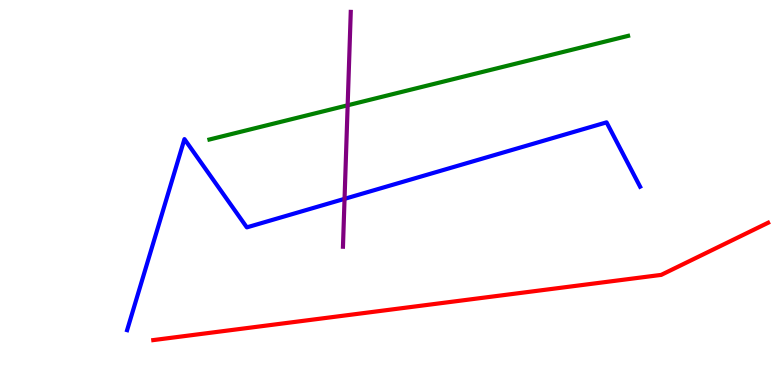[{'lines': ['blue', 'red'], 'intersections': []}, {'lines': ['green', 'red'], 'intersections': []}, {'lines': ['purple', 'red'], 'intersections': []}, {'lines': ['blue', 'green'], 'intersections': []}, {'lines': ['blue', 'purple'], 'intersections': [{'x': 4.45, 'y': 4.84}]}, {'lines': ['green', 'purple'], 'intersections': [{'x': 4.49, 'y': 7.27}]}]